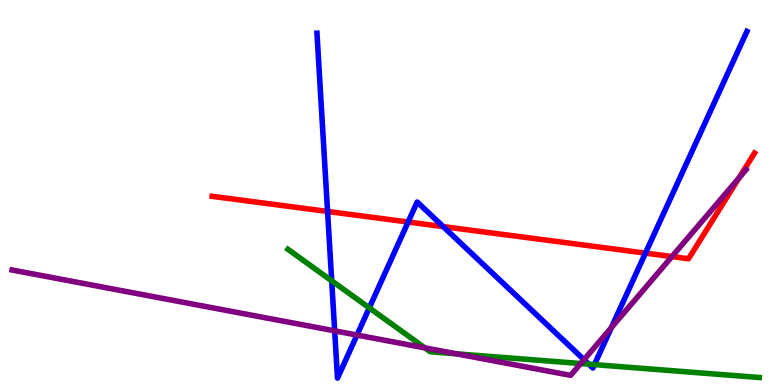[{'lines': ['blue', 'red'], 'intersections': [{'x': 4.23, 'y': 4.51}, {'x': 5.27, 'y': 4.23}, {'x': 5.72, 'y': 4.11}, {'x': 8.33, 'y': 3.43}]}, {'lines': ['green', 'red'], 'intersections': []}, {'lines': ['purple', 'red'], 'intersections': [{'x': 8.67, 'y': 3.34}, {'x': 9.54, 'y': 5.38}]}, {'lines': ['blue', 'green'], 'intersections': [{'x': 4.28, 'y': 2.71}, {'x': 4.76, 'y': 2.0}, {'x': 7.6, 'y': 0.541}, {'x': 7.67, 'y': 0.53}]}, {'lines': ['blue', 'purple'], 'intersections': [{'x': 4.32, 'y': 1.41}, {'x': 4.61, 'y': 1.3}, {'x': 7.54, 'y': 0.658}, {'x': 7.89, 'y': 1.49}]}, {'lines': ['green', 'purple'], 'intersections': [{'x': 5.48, 'y': 0.965}, {'x': 5.89, 'y': 0.81}, {'x': 7.49, 'y': 0.557}]}]